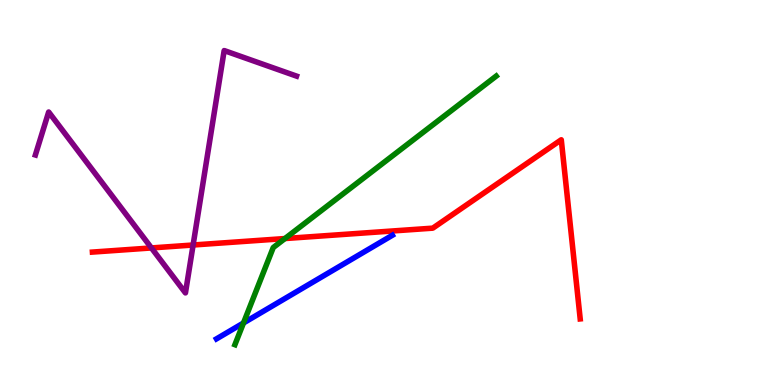[{'lines': ['blue', 'red'], 'intersections': []}, {'lines': ['green', 'red'], 'intersections': [{'x': 3.68, 'y': 3.8}]}, {'lines': ['purple', 'red'], 'intersections': [{'x': 1.95, 'y': 3.56}, {'x': 2.49, 'y': 3.64}]}, {'lines': ['blue', 'green'], 'intersections': [{'x': 3.14, 'y': 1.61}]}, {'lines': ['blue', 'purple'], 'intersections': []}, {'lines': ['green', 'purple'], 'intersections': []}]